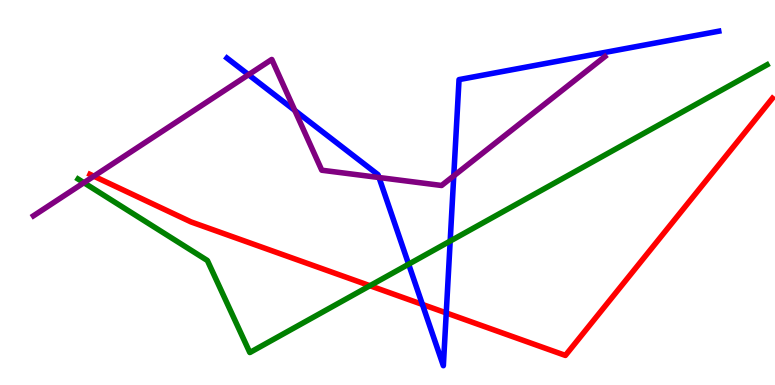[{'lines': ['blue', 'red'], 'intersections': [{'x': 5.45, 'y': 2.09}, {'x': 5.76, 'y': 1.87}]}, {'lines': ['green', 'red'], 'intersections': [{'x': 4.77, 'y': 2.58}]}, {'lines': ['purple', 'red'], 'intersections': [{'x': 1.21, 'y': 5.42}]}, {'lines': ['blue', 'green'], 'intersections': [{'x': 5.27, 'y': 3.14}, {'x': 5.81, 'y': 3.74}]}, {'lines': ['blue', 'purple'], 'intersections': [{'x': 3.21, 'y': 8.06}, {'x': 3.8, 'y': 7.13}, {'x': 4.89, 'y': 5.39}, {'x': 5.85, 'y': 5.43}]}, {'lines': ['green', 'purple'], 'intersections': [{'x': 1.08, 'y': 5.25}]}]